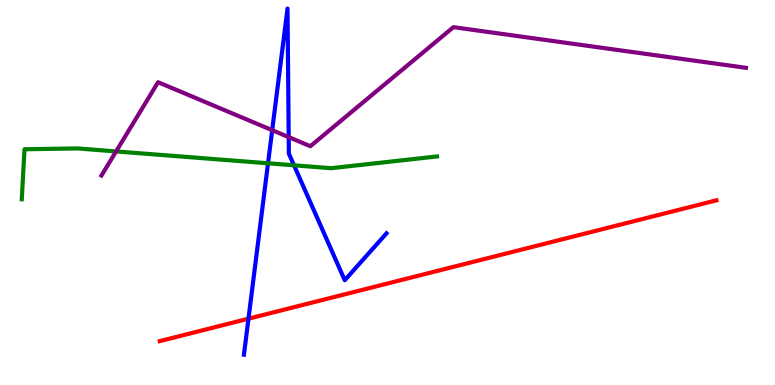[{'lines': ['blue', 'red'], 'intersections': [{'x': 3.21, 'y': 1.72}]}, {'lines': ['green', 'red'], 'intersections': []}, {'lines': ['purple', 'red'], 'intersections': []}, {'lines': ['blue', 'green'], 'intersections': [{'x': 3.46, 'y': 5.76}, {'x': 3.79, 'y': 5.71}]}, {'lines': ['blue', 'purple'], 'intersections': [{'x': 3.51, 'y': 6.62}, {'x': 3.73, 'y': 6.44}]}, {'lines': ['green', 'purple'], 'intersections': [{'x': 1.5, 'y': 6.07}]}]